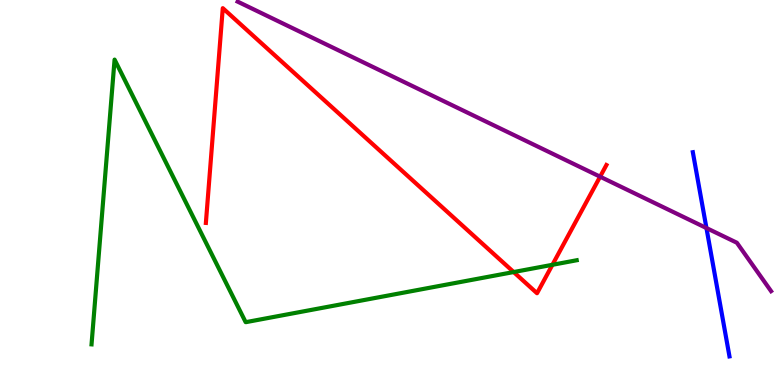[{'lines': ['blue', 'red'], 'intersections': []}, {'lines': ['green', 'red'], 'intersections': [{'x': 6.63, 'y': 2.93}, {'x': 7.13, 'y': 3.12}]}, {'lines': ['purple', 'red'], 'intersections': [{'x': 7.74, 'y': 5.41}]}, {'lines': ['blue', 'green'], 'intersections': []}, {'lines': ['blue', 'purple'], 'intersections': [{'x': 9.12, 'y': 4.08}]}, {'lines': ['green', 'purple'], 'intersections': []}]